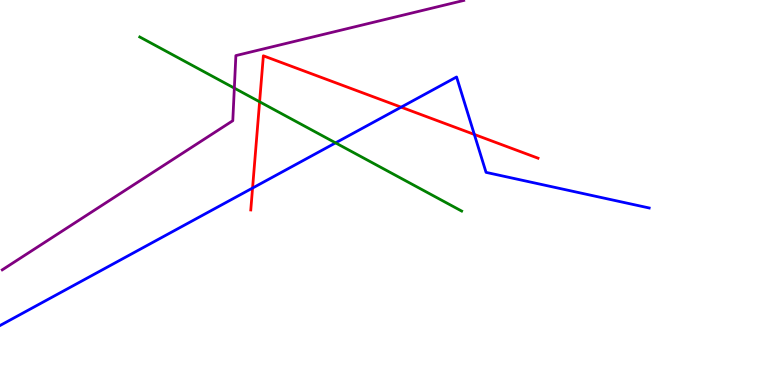[{'lines': ['blue', 'red'], 'intersections': [{'x': 3.26, 'y': 5.12}, {'x': 5.18, 'y': 7.22}, {'x': 6.12, 'y': 6.51}]}, {'lines': ['green', 'red'], 'intersections': [{'x': 3.35, 'y': 7.36}]}, {'lines': ['purple', 'red'], 'intersections': []}, {'lines': ['blue', 'green'], 'intersections': [{'x': 4.33, 'y': 6.29}]}, {'lines': ['blue', 'purple'], 'intersections': []}, {'lines': ['green', 'purple'], 'intersections': [{'x': 3.02, 'y': 7.71}]}]